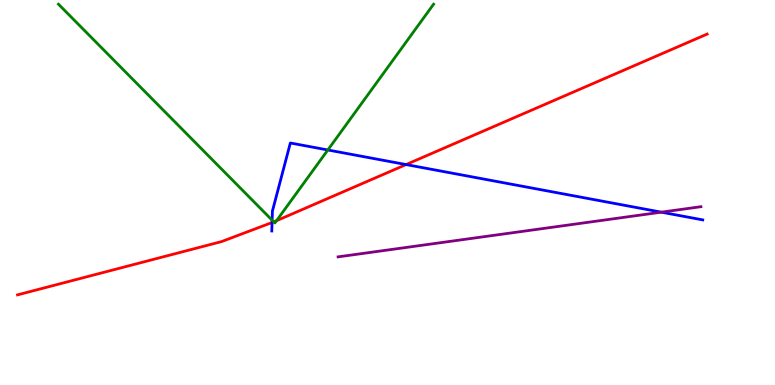[{'lines': ['blue', 'red'], 'intersections': [{'x': 3.51, 'y': 4.22}, {'x': 5.24, 'y': 5.73}]}, {'lines': ['green', 'red'], 'intersections': [{'x': 3.53, 'y': 4.24}, {'x': 3.57, 'y': 4.27}]}, {'lines': ['purple', 'red'], 'intersections': []}, {'lines': ['blue', 'green'], 'intersections': [{'x': 3.51, 'y': 4.28}, {'x': 4.23, 'y': 6.1}]}, {'lines': ['blue', 'purple'], 'intersections': [{'x': 8.53, 'y': 4.49}]}, {'lines': ['green', 'purple'], 'intersections': []}]